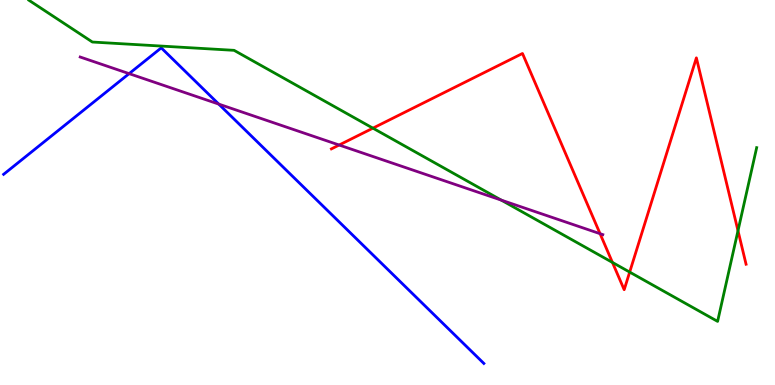[{'lines': ['blue', 'red'], 'intersections': []}, {'lines': ['green', 'red'], 'intersections': [{'x': 4.81, 'y': 6.67}, {'x': 7.9, 'y': 3.18}, {'x': 8.12, 'y': 2.93}, {'x': 9.52, 'y': 4.01}]}, {'lines': ['purple', 'red'], 'intersections': [{'x': 4.38, 'y': 6.23}, {'x': 7.74, 'y': 3.93}]}, {'lines': ['blue', 'green'], 'intersections': []}, {'lines': ['blue', 'purple'], 'intersections': [{'x': 1.67, 'y': 8.09}, {'x': 2.82, 'y': 7.3}]}, {'lines': ['green', 'purple'], 'intersections': [{'x': 6.47, 'y': 4.8}]}]